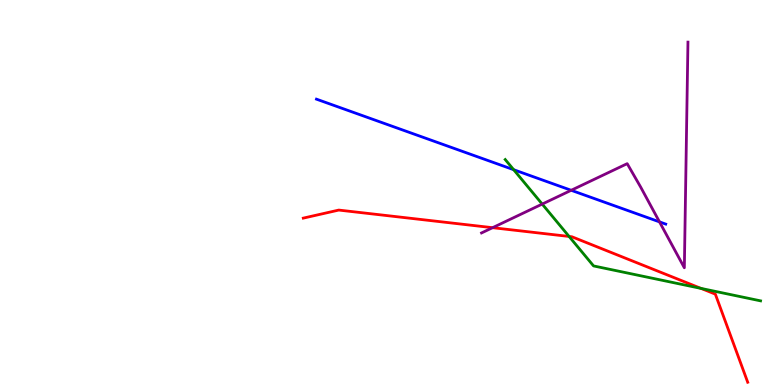[{'lines': ['blue', 'red'], 'intersections': []}, {'lines': ['green', 'red'], 'intersections': [{'x': 7.34, 'y': 3.86}, {'x': 9.05, 'y': 2.51}]}, {'lines': ['purple', 'red'], 'intersections': [{'x': 6.36, 'y': 4.09}]}, {'lines': ['blue', 'green'], 'intersections': [{'x': 6.63, 'y': 5.59}]}, {'lines': ['blue', 'purple'], 'intersections': [{'x': 7.37, 'y': 5.06}, {'x': 8.51, 'y': 4.24}]}, {'lines': ['green', 'purple'], 'intersections': [{'x': 7.0, 'y': 4.7}]}]